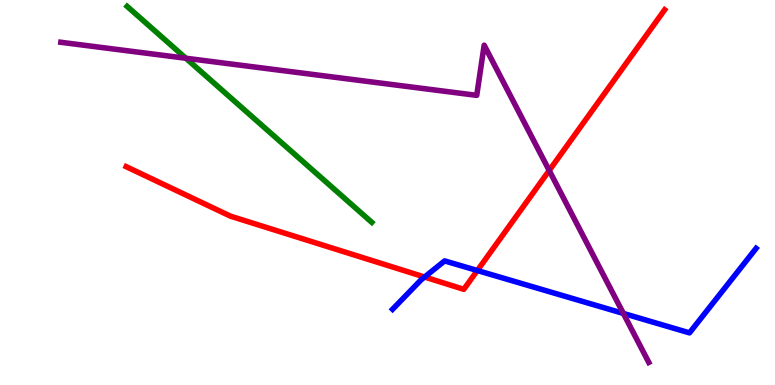[{'lines': ['blue', 'red'], 'intersections': [{'x': 5.48, 'y': 2.8}, {'x': 6.16, 'y': 2.97}]}, {'lines': ['green', 'red'], 'intersections': []}, {'lines': ['purple', 'red'], 'intersections': [{'x': 7.09, 'y': 5.57}]}, {'lines': ['blue', 'green'], 'intersections': []}, {'lines': ['blue', 'purple'], 'intersections': [{'x': 8.04, 'y': 1.86}]}, {'lines': ['green', 'purple'], 'intersections': [{'x': 2.4, 'y': 8.49}]}]